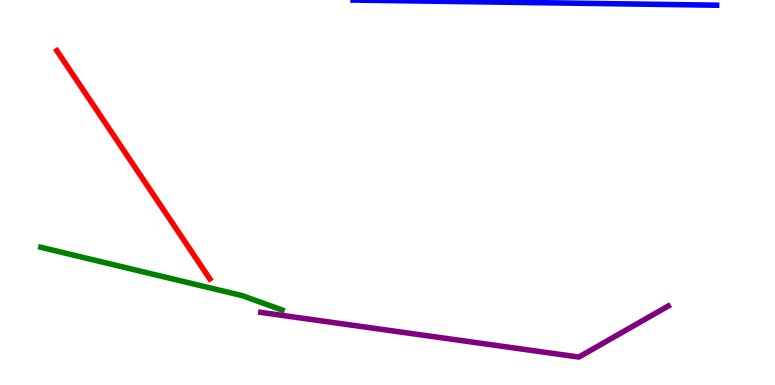[{'lines': ['blue', 'red'], 'intersections': []}, {'lines': ['green', 'red'], 'intersections': []}, {'lines': ['purple', 'red'], 'intersections': []}, {'lines': ['blue', 'green'], 'intersections': []}, {'lines': ['blue', 'purple'], 'intersections': []}, {'lines': ['green', 'purple'], 'intersections': []}]